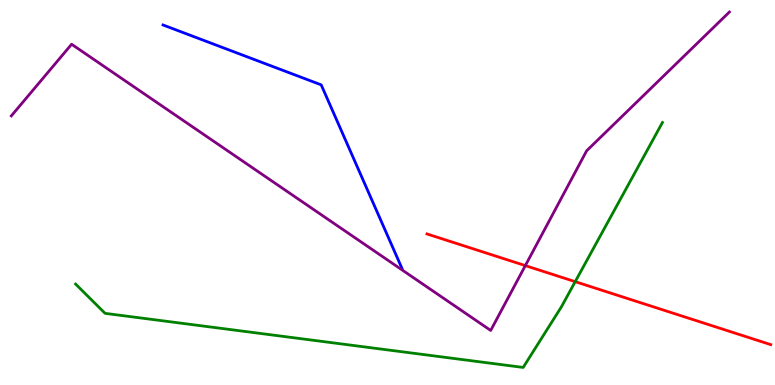[{'lines': ['blue', 'red'], 'intersections': []}, {'lines': ['green', 'red'], 'intersections': [{'x': 7.42, 'y': 2.68}]}, {'lines': ['purple', 'red'], 'intersections': [{'x': 6.78, 'y': 3.1}]}, {'lines': ['blue', 'green'], 'intersections': []}, {'lines': ['blue', 'purple'], 'intersections': []}, {'lines': ['green', 'purple'], 'intersections': []}]